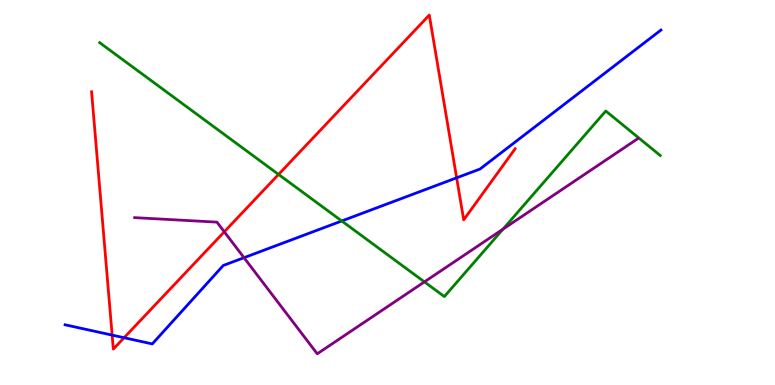[{'lines': ['blue', 'red'], 'intersections': [{'x': 1.45, 'y': 1.3}, {'x': 1.6, 'y': 1.23}, {'x': 5.89, 'y': 5.38}]}, {'lines': ['green', 'red'], 'intersections': [{'x': 3.59, 'y': 5.47}]}, {'lines': ['purple', 'red'], 'intersections': [{'x': 2.89, 'y': 3.98}]}, {'lines': ['blue', 'green'], 'intersections': [{'x': 4.41, 'y': 4.26}]}, {'lines': ['blue', 'purple'], 'intersections': [{'x': 3.15, 'y': 3.31}]}, {'lines': ['green', 'purple'], 'intersections': [{'x': 5.48, 'y': 2.68}, {'x': 6.49, 'y': 4.05}]}]